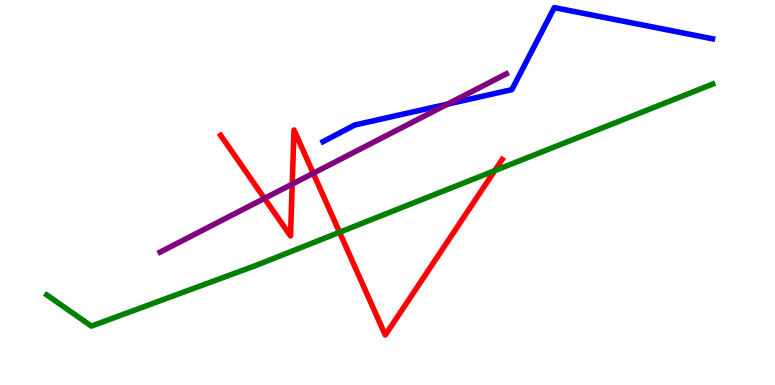[{'lines': ['blue', 'red'], 'intersections': []}, {'lines': ['green', 'red'], 'intersections': [{'x': 4.38, 'y': 3.97}, {'x': 6.38, 'y': 5.57}]}, {'lines': ['purple', 'red'], 'intersections': [{'x': 3.41, 'y': 4.85}, {'x': 3.77, 'y': 5.22}, {'x': 4.04, 'y': 5.5}]}, {'lines': ['blue', 'green'], 'intersections': []}, {'lines': ['blue', 'purple'], 'intersections': [{'x': 5.77, 'y': 7.3}]}, {'lines': ['green', 'purple'], 'intersections': []}]